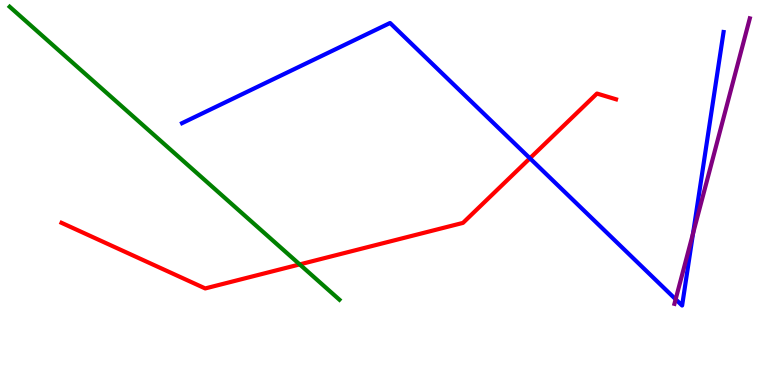[{'lines': ['blue', 'red'], 'intersections': [{'x': 6.84, 'y': 5.89}]}, {'lines': ['green', 'red'], 'intersections': [{'x': 3.87, 'y': 3.13}]}, {'lines': ['purple', 'red'], 'intersections': []}, {'lines': ['blue', 'green'], 'intersections': []}, {'lines': ['blue', 'purple'], 'intersections': [{'x': 8.72, 'y': 2.23}, {'x': 8.94, 'y': 3.94}]}, {'lines': ['green', 'purple'], 'intersections': []}]